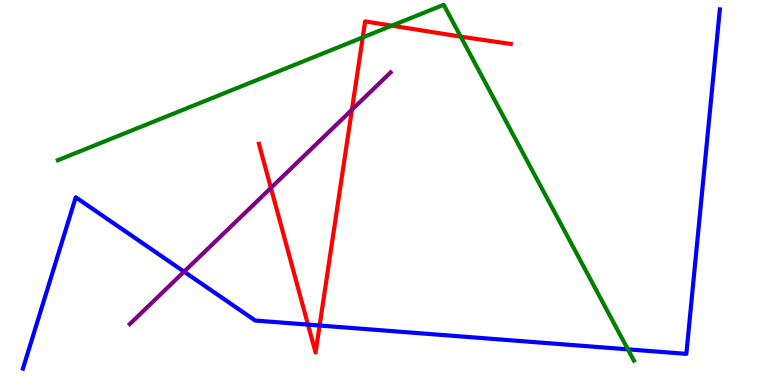[{'lines': ['blue', 'red'], 'intersections': [{'x': 3.97, 'y': 1.57}, {'x': 4.12, 'y': 1.55}]}, {'lines': ['green', 'red'], 'intersections': [{'x': 4.68, 'y': 9.03}, {'x': 5.06, 'y': 9.33}, {'x': 5.94, 'y': 9.05}]}, {'lines': ['purple', 'red'], 'intersections': [{'x': 3.5, 'y': 5.12}, {'x': 4.54, 'y': 7.15}]}, {'lines': ['blue', 'green'], 'intersections': [{'x': 8.1, 'y': 0.926}]}, {'lines': ['blue', 'purple'], 'intersections': [{'x': 2.38, 'y': 2.94}]}, {'lines': ['green', 'purple'], 'intersections': []}]